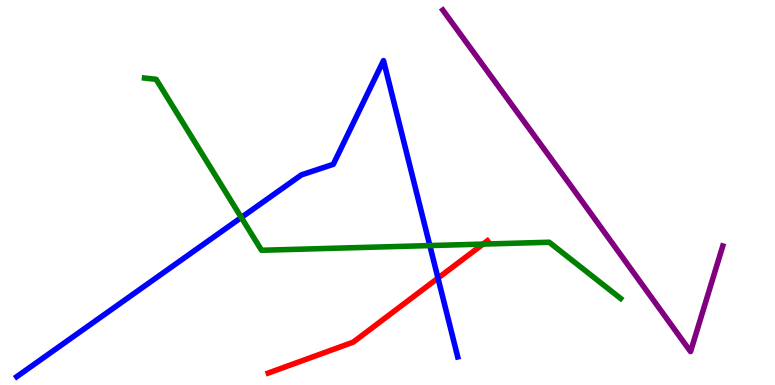[{'lines': ['blue', 'red'], 'intersections': [{'x': 5.65, 'y': 2.78}]}, {'lines': ['green', 'red'], 'intersections': [{'x': 6.23, 'y': 3.66}]}, {'lines': ['purple', 'red'], 'intersections': []}, {'lines': ['blue', 'green'], 'intersections': [{'x': 3.11, 'y': 4.35}, {'x': 5.55, 'y': 3.62}]}, {'lines': ['blue', 'purple'], 'intersections': []}, {'lines': ['green', 'purple'], 'intersections': []}]